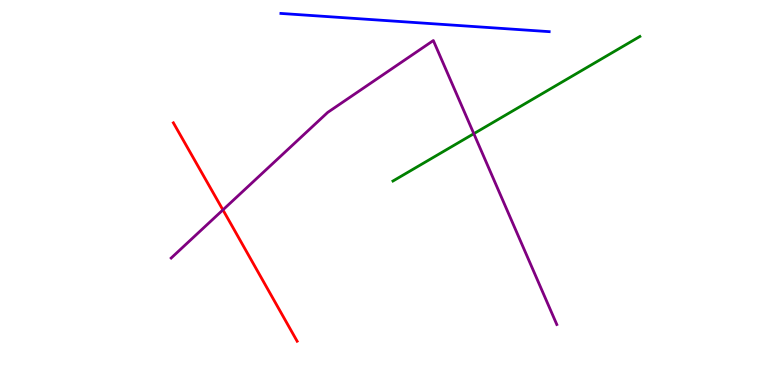[{'lines': ['blue', 'red'], 'intersections': []}, {'lines': ['green', 'red'], 'intersections': []}, {'lines': ['purple', 'red'], 'intersections': [{'x': 2.88, 'y': 4.55}]}, {'lines': ['blue', 'green'], 'intersections': []}, {'lines': ['blue', 'purple'], 'intersections': []}, {'lines': ['green', 'purple'], 'intersections': [{'x': 6.11, 'y': 6.53}]}]